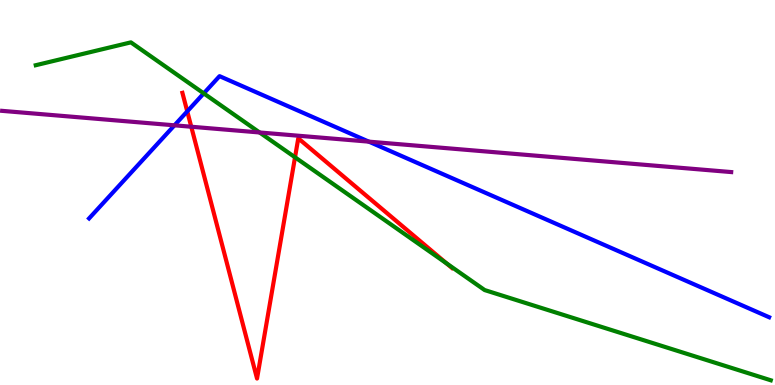[{'lines': ['blue', 'red'], 'intersections': [{'x': 2.42, 'y': 7.11}]}, {'lines': ['green', 'red'], 'intersections': [{'x': 3.81, 'y': 5.91}, {'x': 5.76, 'y': 3.16}]}, {'lines': ['purple', 'red'], 'intersections': [{'x': 2.47, 'y': 6.71}]}, {'lines': ['blue', 'green'], 'intersections': [{'x': 2.63, 'y': 7.57}]}, {'lines': ['blue', 'purple'], 'intersections': [{'x': 2.25, 'y': 6.74}, {'x': 4.76, 'y': 6.32}]}, {'lines': ['green', 'purple'], 'intersections': [{'x': 3.35, 'y': 6.56}]}]